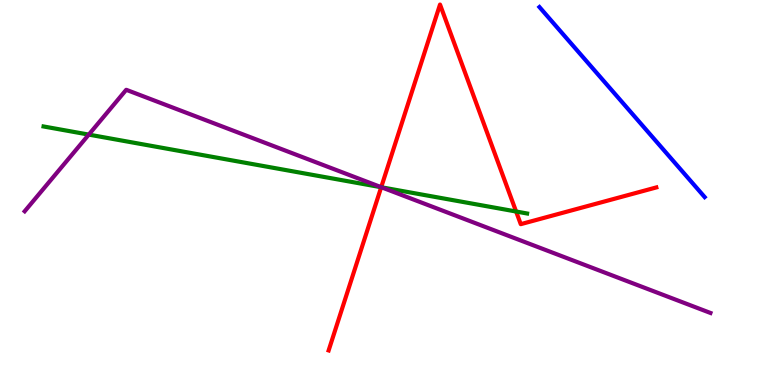[{'lines': ['blue', 'red'], 'intersections': []}, {'lines': ['green', 'red'], 'intersections': [{'x': 4.92, 'y': 5.14}, {'x': 6.66, 'y': 4.51}]}, {'lines': ['purple', 'red'], 'intersections': [{'x': 4.92, 'y': 5.14}]}, {'lines': ['blue', 'green'], 'intersections': []}, {'lines': ['blue', 'purple'], 'intersections': []}, {'lines': ['green', 'purple'], 'intersections': [{'x': 1.15, 'y': 6.5}, {'x': 4.92, 'y': 5.14}]}]